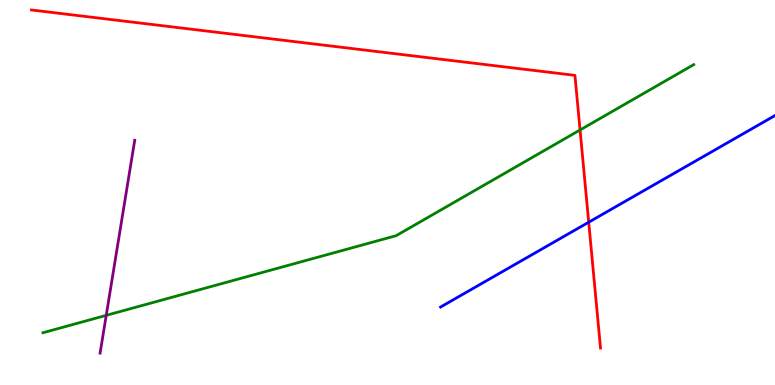[{'lines': ['blue', 'red'], 'intersections': [{'x': 7.6, 'y': 4.23}]}, {'lines': ['green', 'red'], 'intersections': [{'x': 7.48, 'y': 6.62}]}, {'lines': ['purple', 'red'], 'intersections': []}, {'lines': ['blue', 'green'], 'intersections': []}, {'lines': ['blue', 'purple'], 'intersections': []}, {'lines': ['green', 'purple'], 'intersections': [{'x': 1.37, 'y': 1.81}]}]